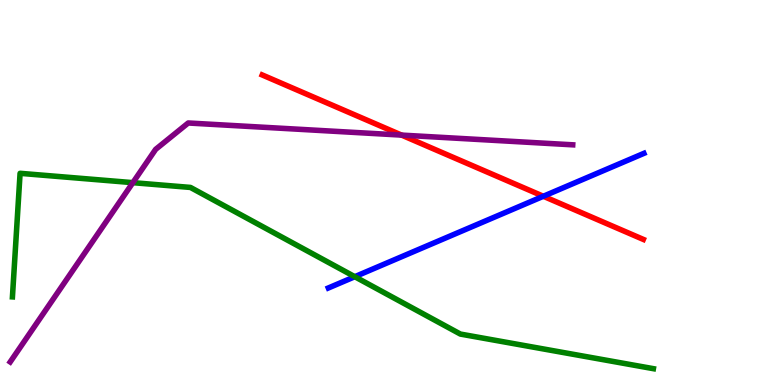[{'lines': ['blue', 'red'], 'intersections': [{'x': 7.01, 'y': 4.9}]}, {'lines': ['green', 'red'], 'intersections': []}, {'lines': ['purple', 'red'], 'intersections': [{'x': 5.18, 'y': 6.49}]}, {'lines': ['blue', 'green'], 'intersections': [{'x': 4.58, 'y': 2.81}]}, {'lines': ['blue', 'purple'], 'intersections': []}, {'lines': ['green', 'purple'], 'intersections': [{'x': 1.71, 'y': 5.26}]}]